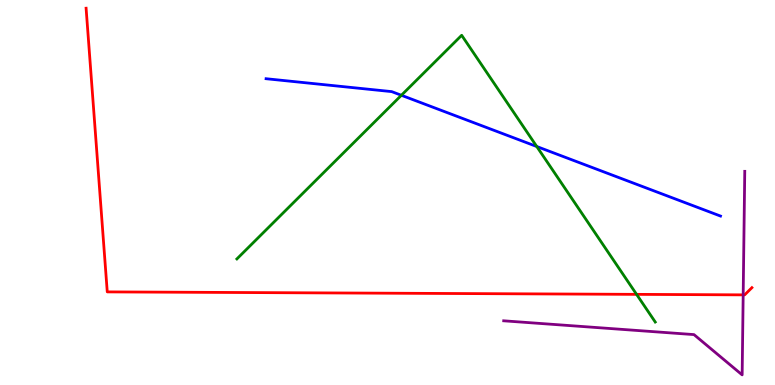[{'lines': ['blue', 'red'], 'intersections': []}, {'lines': ['green', 'red'], 'intersections': [{'x': 8.21, 'y': 2.35}]}, {'lines': ['purple', 'red'], 'intersections': [{'x': 9.59, 'y': 2.34}]}, {'lines': ['blue', 'green'], 'intersections': [{'x': 5.18, 'y': 7.53}, {'x': 6.93, 'y': 6.19}]}, {'lines': ['blue', 'purple'], 'intersections': []}, {'lines': ['green', 'purple'], 'intersections': []}]